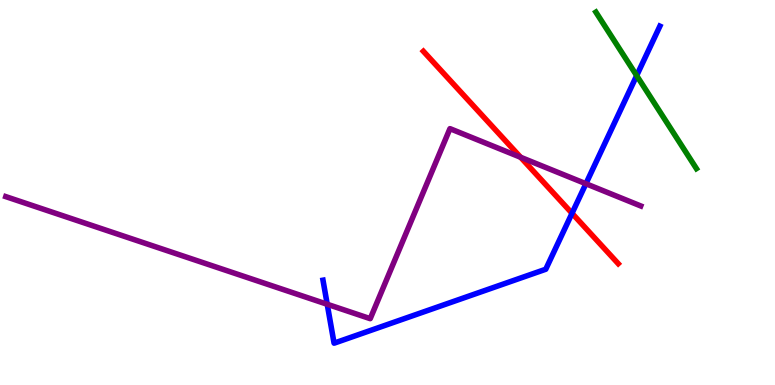[{'lines': ['blue', 'red'], 'intersections': [{'x': 7.38, 'y': 4.46}]}, {'lines': ['green', 'red'], 'intersections': []}, {'lines': ['purple', 'red'], 'intersections': [{'x': 6.72, 'y': 5.91}]}, {'lines': ['blue', 'green'], 'intersections': [{'x': 8.22, 'y': 8.04}]}, {'lines': ['blue', 'purple'], 'intersections': [{'x': 4.22, 'y': 2.1}, {'x': 7.56, 'y': 5.23}]}, {'lines': ['green', 'purple'], 'intersections': []}]